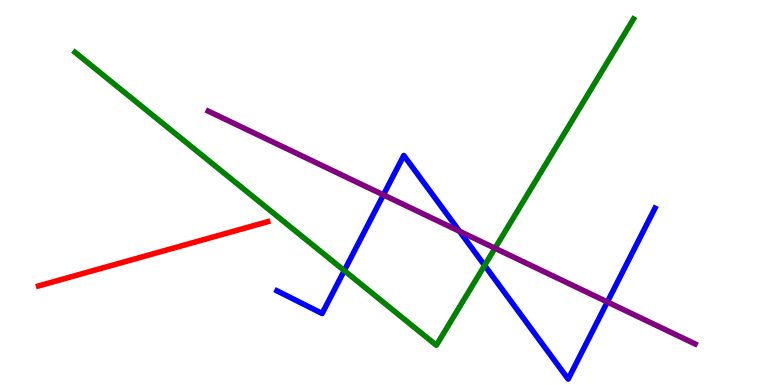[{'lines': ['blue', 'red'], 'intersections': []}, {'lines': ['green', 'red'], 'intersections': []}, {'lines': ['purple', 'red'], 'intersections': []}, {'lines': ['blue', 'green'], 'intersections': [{'x': 4.44, 'y': 2.97}, {'x': 6.25, 'y': 3.11}]}, {'lines': ['blue', 'purple'], 'intersections': [{'x': 4.95, 'y': 4.94}, {'x': 5.93, 'y': 3.99}, {'x': 7.84, 'y': 2.16}]}, {'lines': ['green', 'purple'], 'intersections': [{'x': 6.39, 'y': 3.55}]}]